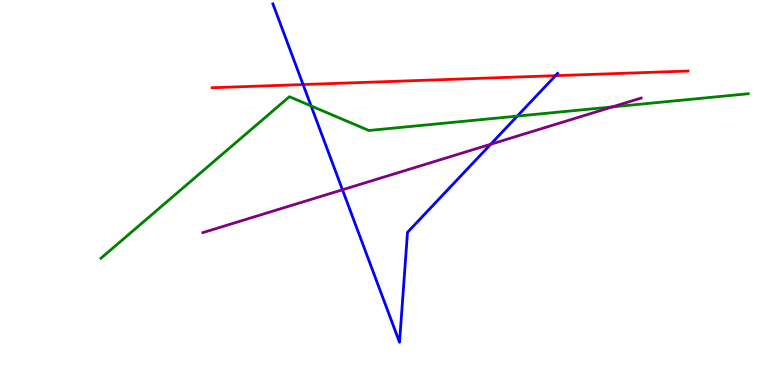[{'lines': ['blue', 'red'], 'intersections': [{'x': 3.91, 'y': 7.8}, {'x': 7.17, 'y': 8.03}]}, {'lines': ['green', 'red'], 'intersections': []}, {'lines': ['purple', 'red'], 'intersections': []}, {'lines': ['blue', 'green'], 'intersections': [{'x': 4.01, 'y': 7.25}, {'x': 6.67, 'y': 6.98}]}, {'lines': ['blue', 'purple'], 'intersections': [{'x': 4.42, 'y': 5.07}, {'x': 6.33, 'y': 6.25}]}, {'lines': ['green', 'purple'], 'intersections': [{'x': 7.9, 'y': 7.22}]}]